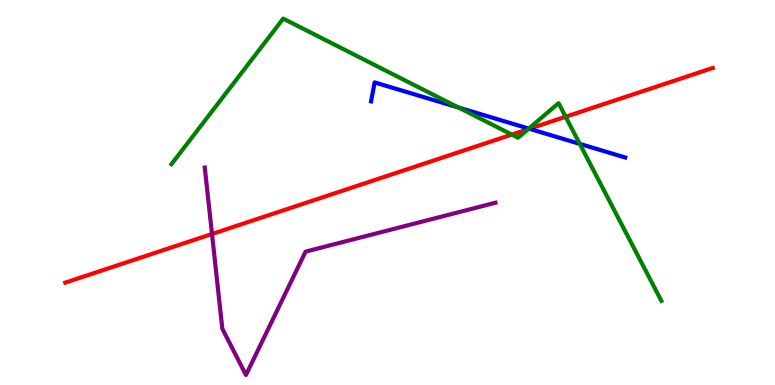[{'lines': ['blue', 'red'], 'intersections': [{'x': 6.83, 'y': 6.66}]}, {'lines': ['green', 'red'], 'intersections': [{'x': 6.6, 'y': 6.5}, {'x': 6.81, 'y': 6.64}, {'x': 7.3, 'y': 6.97}]}, {'lines': ['purple', 'red'], 'intersections': [{'x': 2.74, 'y': 3.92}]}, {'lines': ['blue', 'green'], 'intersections': [{'x': 5.92, 'y': 7.21}, {'x': 6.82, 'y': 6.66}, {'x': 7.48, 'y': 6.26}]}, {'lines': ['blue', 'purple'], 'intersections': []}, {'lines': ['green', 'purple'], 'intersections': []}]